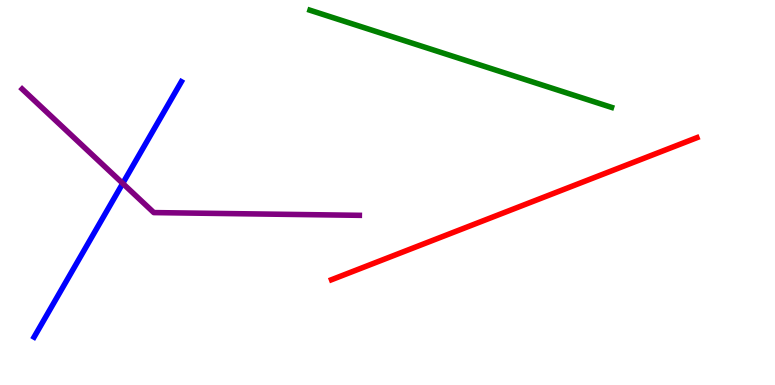[{'lines': ['blue', 'red'], 'intersections': []}, {'lines': ['green', 'red'], 'intersections': []}, {'lines': ['purple', 'red'], 'intersections': []}, {'lines': ['blue', 'green'], 'intersections': []}, {'lines': ['blue', 'purple'], 'intersections': [{'x': 1.58, 'y': 5.24}]}, {'lines': ['green', 'purple'], 'intersections': []}]